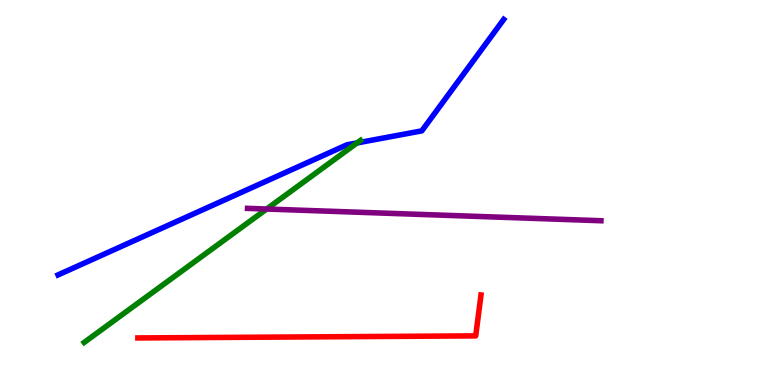[{'lines': ['blue', 'red'], 'intersections': []}, {'lines': ['green', 'red'], 'intersections': []}, {'lines': ['purple', 'red'], 'intersections': []}, {'lines': ['blue', 'green'], 'intersections': [{'x': 4.61, 'y': 6.29}]}, {'lines': ['blue', 'purple'], 'intersections': []}, {'lines': ['green', 'purple'], 'intersections': [{'x': 3.44, 'y': 4.57}]}]